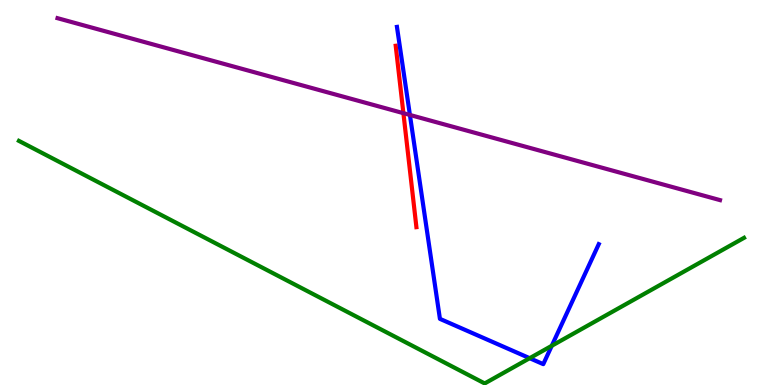[{'lines': ['blue', 'red'], 'intersections': []}, {'lines': ['green', 'red'], 'intersections': []}, {'lines': ['purple', 'red'], 'intersections': [{'x': 5.21, 'y': 7.06}]}, {'lines': ['blue', 'green'], 'intersections': [{'x': 6.83, 'y': 0.696}, {'x': 7.12, 'y': 1.02}]}, {'lines': ['blue', 'purple'], 'intersections': [{'x': 5.29, 'y': 7.01}]}, {'lines': ['green', 'purple'], 'intersections': []}]